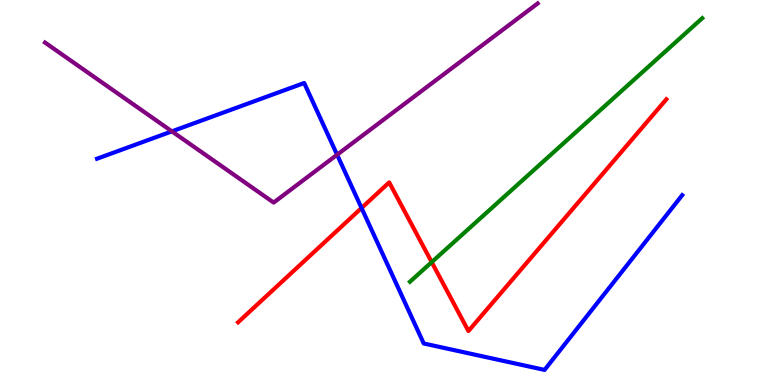[{'lines': ['blue', 'red'], 'intersections': [{'x': 4.67, 'y': 4.6}]}, {'lines': ['green', 'red'], 'intersections': [{'x': 5.57, 'y': 3.19}]}, {'lines': ['purple', 'red'], 'intersections': []}, {'lines': ['blue', 'green'], 'intersections': []}, {'lines': ['blue', 'purple'], 'intersections': [{'x': 2.22, 'y': 6.59}, {'x': 4.35, 'y': 5.98}]}, {'lines': ['green', 'purple'], 'intersections': []}]